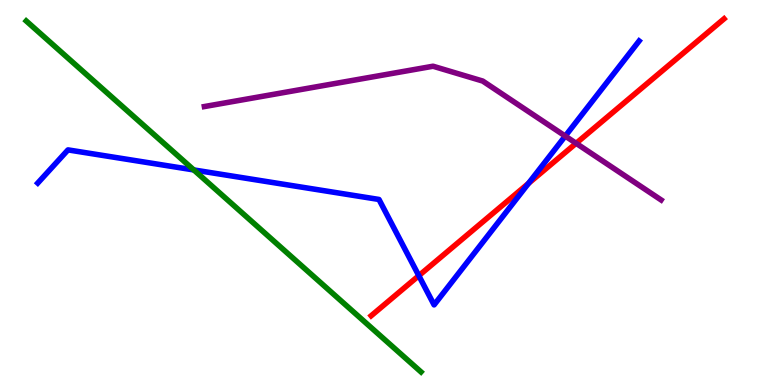[{'lines': ['blue', 'red'], 'intersections': [{'x': 5.4, 'y': 2.84}, {'x': 6.82, 'y': 5.24}]}, {'lines': ['green', 'red'], 'intersections': []}, {'lines': ['purple', 'red'], 'intersections': [{'x': 7.43, 'y': 6.28}]}, {'lines': ['blue', 'green'], 'intersections': [{'x': 2.5, 'y': 5.59}]}, {'lines': ['blue', 'purple'], 'intersections': [{'x': 7.29, 'y': 6.47}]}, {'lines': ['green', 'purple'], 'intersections': []}]